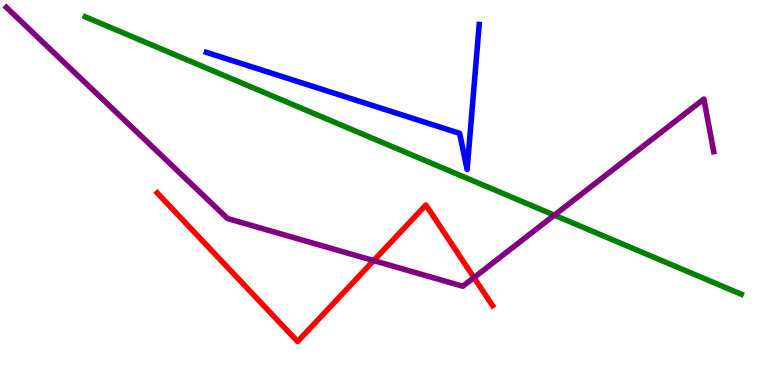[{'lines': ['blue', 'red'], 'intersections': []}, {'lines': ['green', 'red'], 'intersections': []}, {'lines': ['purple', 'red'], 'intersections': [{'x': 4.82, 'y': 3.23}, {'x': 6.12, 'y': 2.79}]}, {'lines': ['blue', 'green'], 'intersections': []}, {'lines': ['blue', 'purple'], 'intersections': []}, {'lines': ['green', 'purple'], 'intersections': [{'x': 7.15, 'y': 4.41}]}]